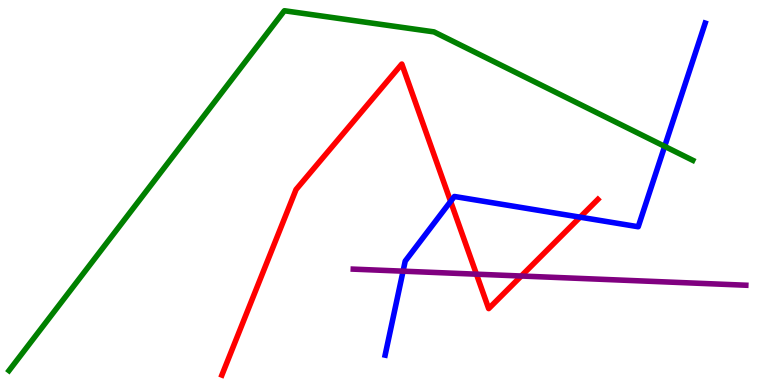[{'lines': ['blue', 'red'], 'intersections': [{'x': 5.81, 'y': 4.77}, {'x': 7.49, 'y': 4.36}]}, {'lines': ['green', 'red'], 'intersections': []}, {'lines': ['purple', 'red'], 'intersections': [{'x': 6.15, 'y': 2.88}, {'x': 6.73, 'y': 2.83}]}, {'lines': ['blue', 'green'], 'intersections': [{'x': 8.58, 'y': 6.2}]}, {'lines': ['blue', 'purple'], 'intersections': [{'x': 5.2, 'y': 2.96}]}, {'lines': ['green', 'purple'], 'intersections': []}]